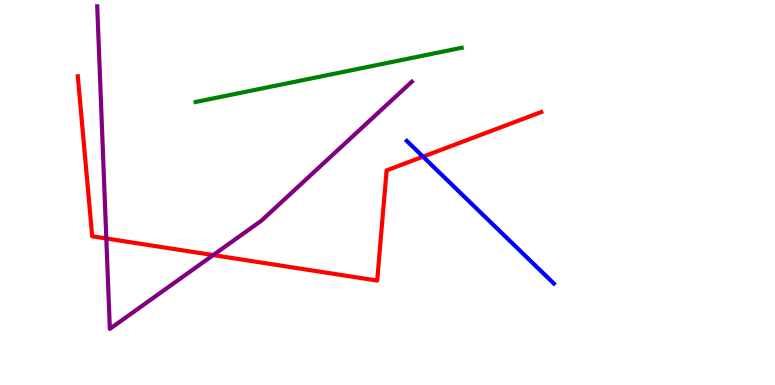[{'lines': ['blue', 'red'], 'intersections': [{'x': 5.46, 'y': 5.93}]}, {'lines': ['green', 'red'], 'intersections': []}, {'lines': ['purple', 'red'], 'intersections': [{'x': 1.37, 'y': 3.81}, {'x': 2.75, 'y': 3.37}]}, {'lines': ['blue', 'green'], 'intersections': []}, {'lines': ['blue', 'purple'], 'intersections': []}, {'lines': ['green', 'purple'], 'intersections': []}]